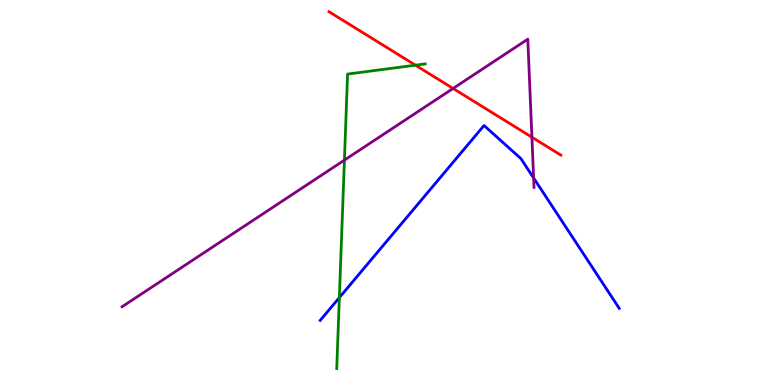[{'lines': ['blue', 'red'], 'intersections': []}, {'lines': ['green', 'red'], 'intersections': [{'x': 5.36, 'y': 8.31}]}, {'lines': ['purple', 'red'], 'intersections': [{'x': 5.85, 'y': 7.7}, {'x': 6.86, 'y': 6.44}]}, {'lines': ['blue', 'green'], 'intersections': [{'x': 4.38, 'y': 2.27}]}, {'lines': ['blue', 'purple'], 'intersections': [{'x': 6.89, 'y': 5.38}]}, {'lines': ['green', 'purple'], 'intersections': [{'x': 4.44, 'y': 5.84}]}]